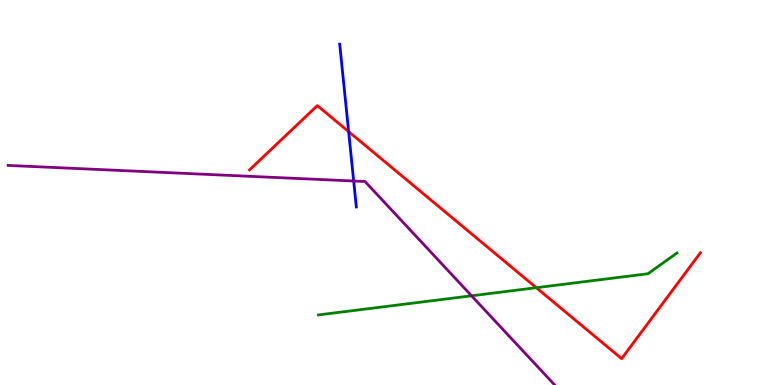[{'lines': ['blue', 'red'], 'intersections': [{'x': 4.5, 'y': 6.58}]}, {'lines': ['green', 'red'], 'intersections': [{'x': 6.92, 'y': 2.53}]}, {'lines': ['purple', 'red'], 'intersections': []}, {'lines': ['blue', 'green'], 'intersections': []}, {'lines': ['blue', 'purple'], 'intersections': [{'x': 4.56, 'y': 5.3}]}, {'lines': ['green', 'purple'], 'intersections': [{'x': 6.08, 'y': 2.32}]}]